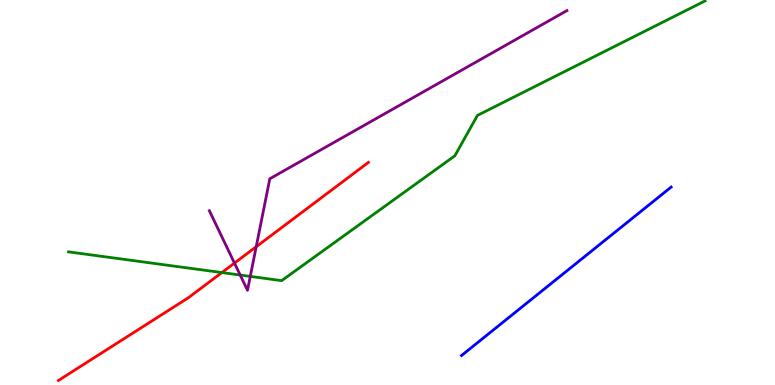[{'lines': ['blue', 'red'], 'intersections': []}, {'lines': ['green', 'red'], 'intersections': [{'x': 2.86, 'y': 2.92}]}, {'lines': ['purple', 'red'], 'intersections': [{'x': 3.03, 'y': 3.17}, {'x': 3.31, 'y': 3.59}]}, {'lines': ['blue', 'green'], 'intersections': []}, {'lines': ['blue', 'purple'], 'intersections': []}, {'lines': ['green', 'purple'], 'intersections': [{'x': 3.1, 'y': 2.86}, {'x': 3.23, 'y': 2.82}]}]